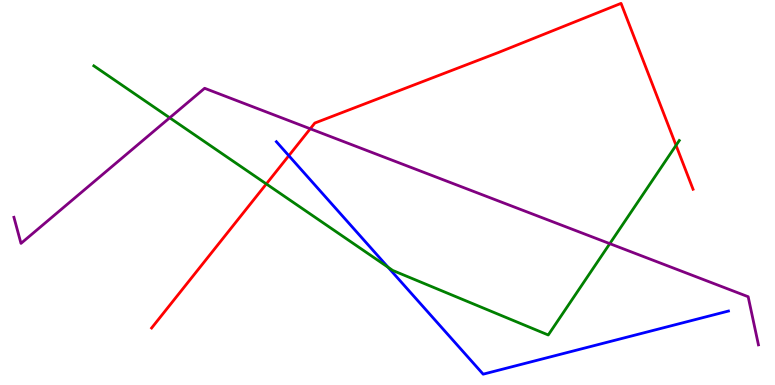[{'lines': ['blue', 'red'], 'intersections': [{'x': 3.73, 'y': 5.96}]}, {'lines': ['green', 'red'], 'intersections': [{'x': 3.44, 'y': 5.22}, {'x': 8.72, 'y': 6.22}]}, {'lines': ['purple', 'red'], 'intersections': [{'x': 4.0, 'y': 6.65}]}, {'lines': ['blue', 'green'], 'intersections': [{'x': 5.01, 'y': 3.06}]}, {'lines': ['blue', 'purple'], 'intersections': []}, {'lines': ['green', 'purple'], 'intersections': [{'x': 2.19, 'y': 6.94}, {'x': 7.87, 'y': 3.67}]}]